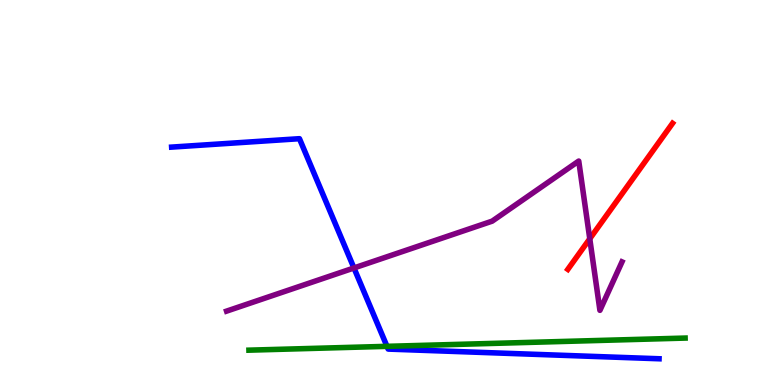[{'lines': ['blue', 'red'], 'intersections': []}, {'lines': ['green', 'red'], 'intersections': []}, {'lines': ['purple', 'red'], 'intersections': [{'x': 7.61, 'y': 3.8}]}, {'lines': ['blue', 'green'], 'intersections': [{'x': 4.99, 'y': 1.0}]}, {'lines': ['blue', 'purple'], 'intersections': [{'x': 4.57, 'y': 3.04}]}, {'lines': ['green', 'purple'], 'intersections': []}]